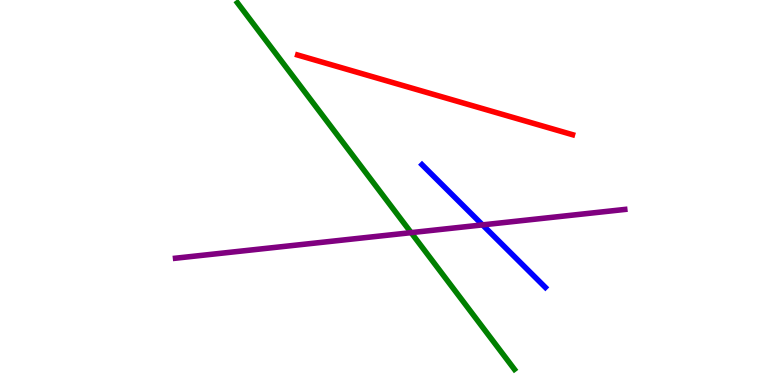[{'lines': ['blue', 'red'], 'intersections': []}, {'lines': ['green', 'red'], 'intersections': []}, {'lines': ['purple', 'red'], 'intersections': []}, {'lines': ['blue', 'green'], 'intersections': []}, {'lines': ['blue', 'purple'], 'intersections': [{'x': 6.23, 'y': 4.16}]}, {'lines': ['green', 'purple'], 'intersections': [{'x': 5.3, 'y': 3.96}]}]